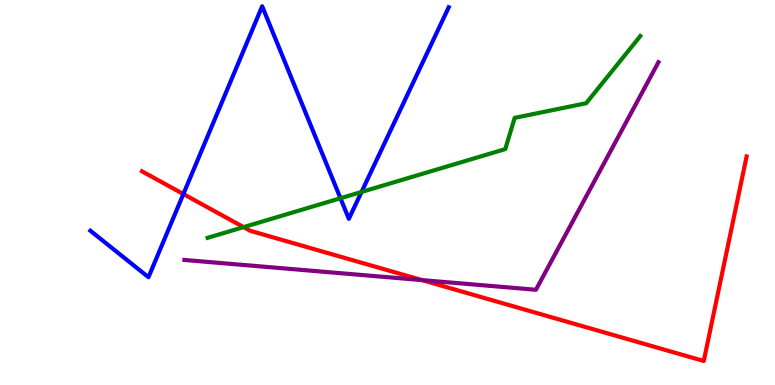[{'lines': ['blue', 'red'], 'intersections': [{'x': 2.37, 'y': 4.96}]}, {'lines': ['green', 'red'], 'intersections': [{'x': 3.14, 'y': 4.1}]}, {'lines': ['purple', 'red'], 'intersections': [{'x': 5.45, 'y': 2.72}]}, {'lines': ['blue', 'green'], 'intersections': [{'x': 4.39, 'y': 4.85}, {'x': 4.66, 'y': 5.01}]}, {'lines': ['blue', 'purple'], 'intersections': []}, {'lines': ['green', 'purple'], 'intersections': []}]